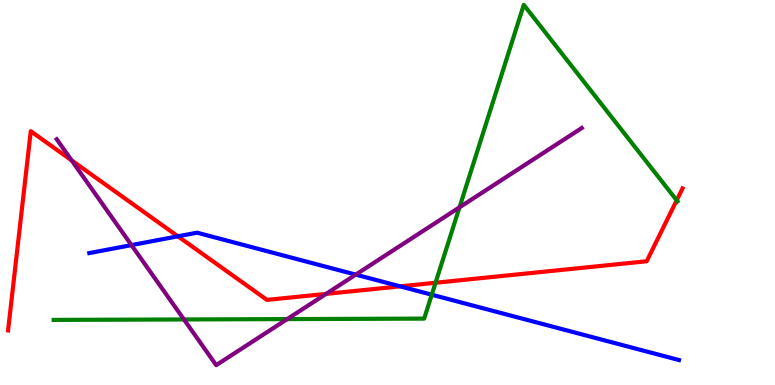[{'lines': ['blue', 'red'], 'intersections': [{'x': 2.3, 'y': 3.86}, {'x': 5.16, 'y': 2.56}]}, {'lines': ['green', 'red'], 'intersections': [{'x': 5.62, 'y': 2.66}, {'x': 8.73, 'y': 4.8}]}, {'lines': ['purple', 'red'], 'intersections': [{'x': 0.925, 'y': 5.83}, {'x': 4.21, 'y': 2.37}]}, {'lines': ['blue', 'green'], 'intersections': [{'x': 5.57, 'y': 2.35}]}, {'lines': ['blue', 'purple'], 'intersections': [{'x': 1.7, 'y': 3.63}, {'x': 4.59, 'y': 2.87}]}, {'lines': ['green', 'purple'], 'intersections': [{'x': 2.37, 'y': 1.7}, {'x': 3.71, 'y': 1.71}, {'x': 5.93, 'y': 4.61}]}]